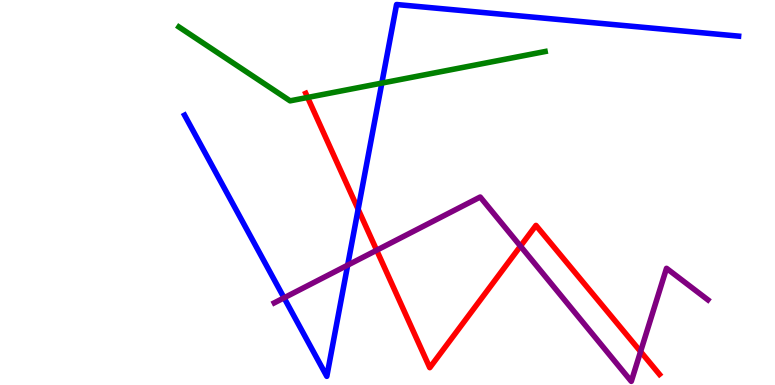[{'lines': ['blue', 'red'], 'intersections': [{'x': 4.62, 'y': 4.56}]}, {'lines': ['green', 'red'], 'intersections': [{'x': 3.97, 'y': 7.47}]}, {'lines': ['purple', 'red'], 'intersections': [{'x': 4.86, 'y': 3.5}, {'x': 6.72, 'y': 3.61}, {'x': 8.27, 'y': 0.868}]}, {'lines': ['blue', 'green'], 'intersections': [{'x': 4.93, 'y': 7.84}]}, {'lines': ['blue', 'purple'], 'intersections': [{'x': 3.67, 'y': 2.26}, {'x': 4.49, 'y': 3.11}]}, {'lines': ['green', 'purple'], 'intersections': []}]